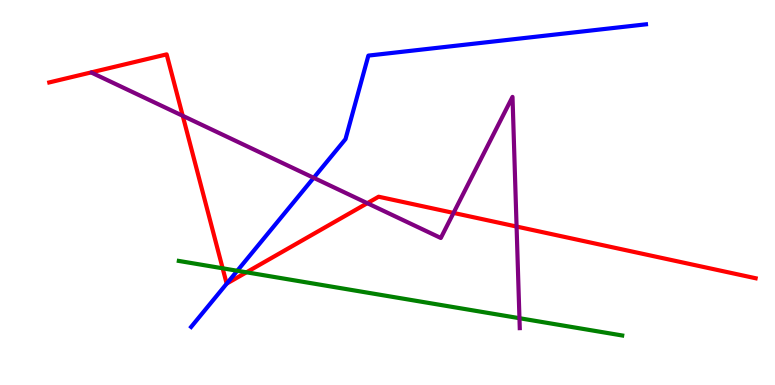[{'lines': ['blue', 'red'], 'intersections': [{'x': 2.93, 'y': 2.63}]}, {'lines': ['green', 'red'], 'intersections': [{'x': 2.87, 'y': 3.03}, {'x': 3.18, 'y': 2.93}]}, {'lines': ['purple', 'red'], 'intersections': [{'x': 2.36, 'y': 6.99}, {'x': 4.74, 'y': 4.72}, {'x': 5.85, 'y': 4.47}, {'x': 6.67, 'y': 4.12}]}, {'lines': ['blue', 'green'], 'intersections': [{'x': 3.06, 'y': 2.97}]}, {'lines': ['blue', 'purple'], 'intersections': [{'x': 4.05, 'y': 5.38}]}, {'lines': ['green', 'purple'], 'intersections': [{'x': 6.7, 'y': 1.73}]}]